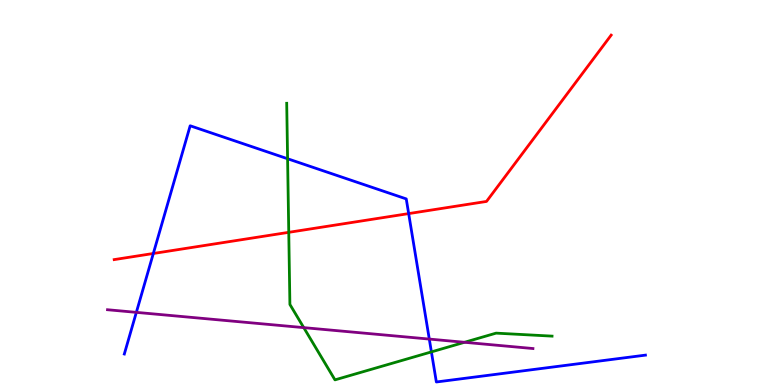[{'lines': ['blue', 'red'], 'intersections': [{'x': 1.98, 'y': 3.42}, {'x': 5.27, 'y': 4.45}]}, {'lines': ['green', 'red'], 'intersections': [{'x': 3.73, 'y': 3.97}]}, {'lines': ['purple', 'red'], 'intersections': []}, {'lines': ['blue', 'green'], 'intersections': [{'x': 3.71, 'y': 5.88}, {'x': 5.57, 'y': 0.86}]}, {'lines': ['blue', 'purple'], 'intersections': [{'x': 1.76, 'y': 1.89}, {'x': 5.54, 'y': 1.19}]}, {'lines': ['green', 'purple'], 'intersections': [{'x': 3.92, 'y': 1.49}, {'x': 5.99, 'y': 1.11}]}]